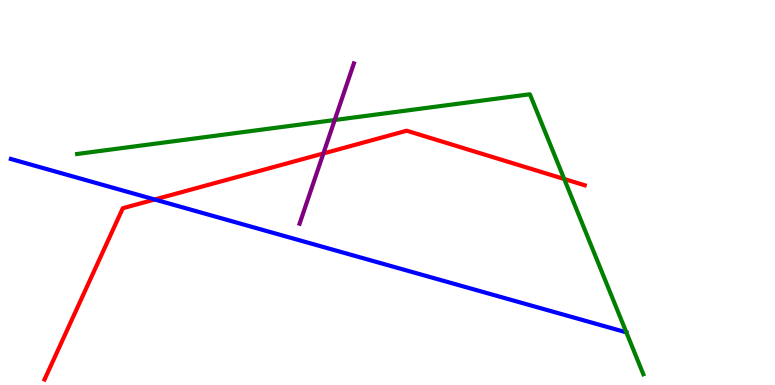[{'lines': ['blue', 'red'], 'intersections': [{'x': 2.0, 'y': 4.82}]}, {'lines': ['green', 'red'], 'intersections': [{'x': 7.28, 'y': 5.35}]}, {'lines': ['purple', 'red'], 'intersections': [{'x': 4.17, 'y': 6.01}]}, {'lines': ['blue', 'green'], 'intersections': []}, {'lines': ['blue', 'purple'], 'intersections': []}, {'lines': ['green', 'purple'], 'intersections': [{'x': 4.32, 'y': 6.88}]}]